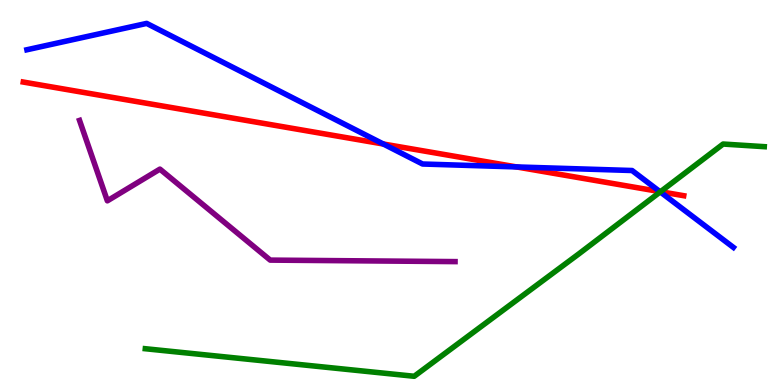[{'lines': ['blue', 'red'], 'intersections': [{'x': 4.95, 'y': 6.26}, {'x': 6.66, 'y': 5.66}, {'x': 8.51, 'y': 5.02}]}, {'lines': ['green', 'red'], 'intersections': [{'x': 8.52, 'y': 5.02}]}, {'lines': ['purple', 'red'], 'intersections': []}, {'lines': ['blue', 'green'], 'intersections': [{'x': 8.52, 'y': 5.02}]}, {'lines': ['blue', 'purple'], 'intersections': []}, {'lines': ['green', 'purple'], 'intersections': []}]